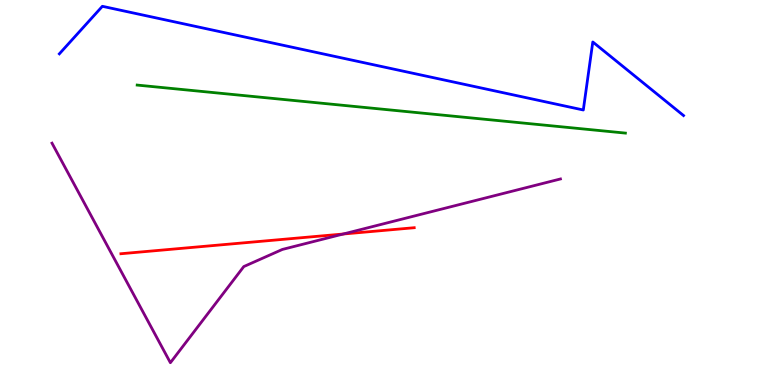[{'lines': ['blue', 'red'], 'intersections': []}, {'lines': ['green', 'red'], 'intersections': []}, {'lines': ['purple', 'red'], 'intersections': [{'x': 4.43, 'y': 3.92}]}, {'lines': ['blue', 'green'], 'intersections': []}, {'lines': ['blue', 'purple'], 'intersections': []}, {'lines': ['green', 'purple'], 'intersections': []}]